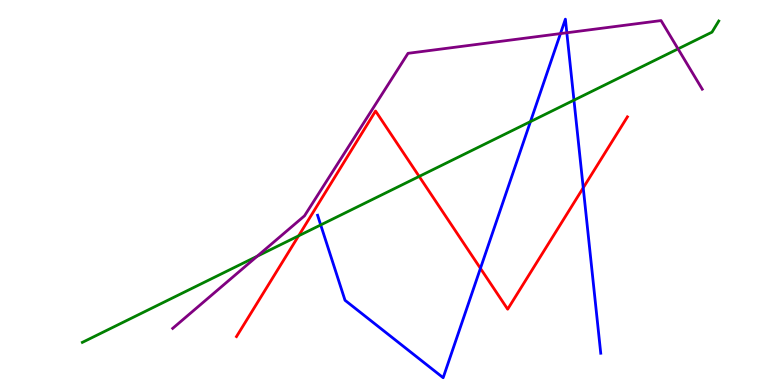[{'lines': ['blue', 'red'], 'intersections': [{'x': 6.2, 'y': 3.03}, {'x': 7.53, 'y': 5.12}]}, {'lines': ['green', 'red'], 'intersections': [{'x': 3.85, 'y': 3.87}, {'x': 5.41, 'y': 5.42}]}, {'lines': ['purple', 'red'], 'intersections': []}, {'lines': ['blue', 'green'], 'intersections': [{'x': 4.14, 'y': 4.16}, {'x': 6.84, 'y': 6.84}, {'x': 7.41, 'y': 7.4}]}, {'lines': ['blue', 'purple'], 'intersections': [{'x': 7.23, 'y': 9.13}, {'x': 7.31, 'y': 9.15}]}, {'lines': ['green', 'purple'], 'intersections': [{'x': 3.32, 'y': 3.34}, {'x': 8.75, 'y': 8.73}]}]